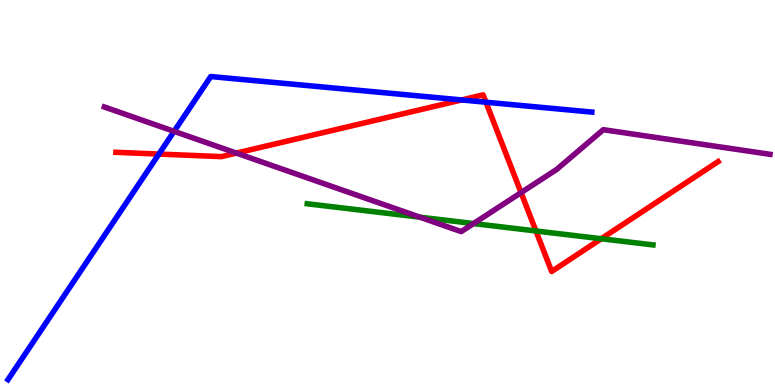[{'lines': ['blue', 'red'], 'intersections': [{'x': 2.05, 'y': 6.0}, {'x': 5.96, 'y': 7.4}, {'x': 6.27, 'y': 7.35}]}, {'lines': ['green', 'red'], 'intersections': [{'x': 6.92, 'y': 4.0}, {'x': 7.76, 'y': 3.8}]}, {'lines': ['purple', 'red'], 'intersections': [{'x': 3.05, 'y': 6.02}, {'x': 6.72, 'y': 5.0}]}, {'lines': ['blue', 'green'], 'intersections': []}, {'lines': ['blue', 'purple'], 'intersections': [{'x': 2.25, 'y': 6.59}]}, {'lines': ['green', 'purple'], 'intersections': [{'x': 5.42, 'y': 4.36}, {'x': 6.11, 'y': 4.19}]}]